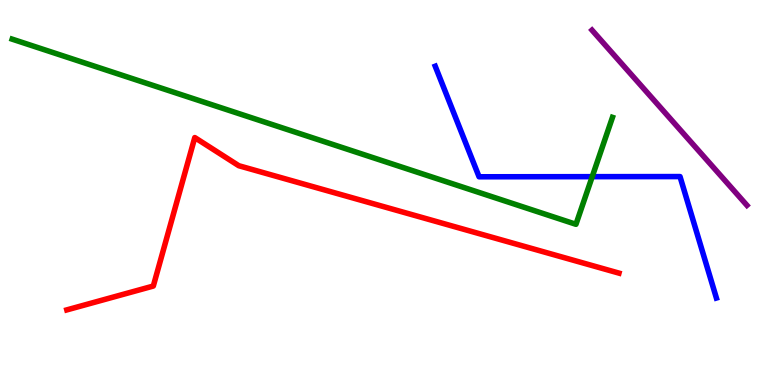[{'lines': ['blue', 'red'], 'intersections': []}, {'lines': ['green', 'red'], 'intersections': []}, {'lines': ['purple', 'red'], 'intersections': []}, {'lines': ['blue', 'green'], 'intersections': [{'x': 7.64, 'y': 5.41}]}, {'lines': ['blue', 'purple'], 'intersections': []}, {'lines': ['green', 'purple'], 'intersections': []}]